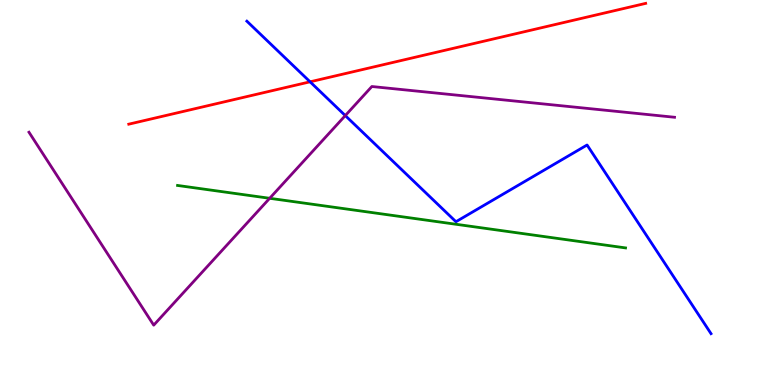[{'lines': ['blue', 'red'], 'intersections': [{'x': 4.0, 'y': 7.88}]}, {'lines': ['green', 'red'], 'intersections': []}, {'lines': ['purple', 'red'], 'intersections': []}, {'lines': ['blue', 'green'], 'intersections': []}, {'lines': ['blue', 'purple'], 'intersections': [{'x': 4.46, 'y': 7.0}]}, {'lines': ['green', 'purple'], 'intersections': [{'x': 3.48, 'y': 4.85}]}]